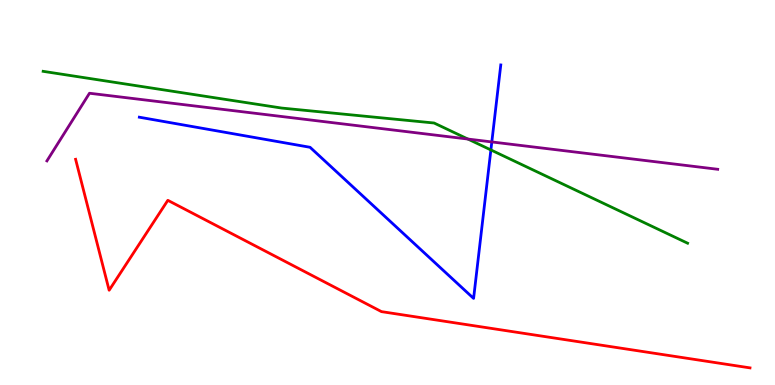[{'lines': ['blue', 'red'], 'intersections': []}, {'lines': ['green', 'red'], 'intersections': []}, {'lines': ['purple', 'red'], 'intersections': []}, {'lines': ['blue', 'green'], 'intersections': [{'x': 6.33, 'y': 6.11}]}, {'lines': ['blue', 'purple'], 'intersections': [{'x': 6.35, 'y': 6.31}]}, {'lines': ['green', 'purple'], 'intersections': [{'x': 6.04, 'y': 6.39}]}]